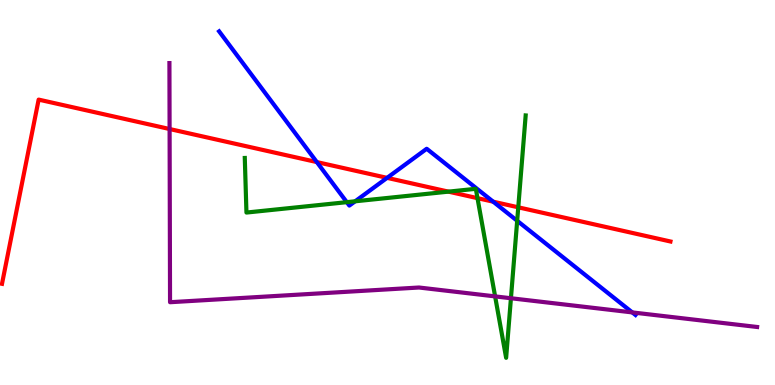[{'lines': ['blue', 'red'], 'intersections': [{'x': 4.09, 'y': 5.79}, {'x': 4.99, 'y': 5.38}, {'x': 6.36, 'y': 4.76}]}, {'lines': ['green', 'red'], 'intersections': [{'x': 5.79, 'y': 5.02}, {'x': 6.16, 'y': 4.85}, {'x': 6.69, 'y': 4.62}]}, {'lines': ['purple', 'red'], 'intersections': [{'x': 2.19, 'y': 6.65}]}, {'lines': ['blue', 'green'], 'intersections': [{'x': 4.47, 'y': 4.75}, {'x': 4.58, 'y': 4.77}, {'x': 6.67, 'y': 4.27}]}, {'lines': ['blue', 'purple'], 'intersections': [{'x': 8.16, 'y': 1.89}]}, {'lines': ['green', 'purple'], 'intersections': [{'x': 6.39, 'y': 2.3}, {'x': 6.59, 'y': 2.25}]}]